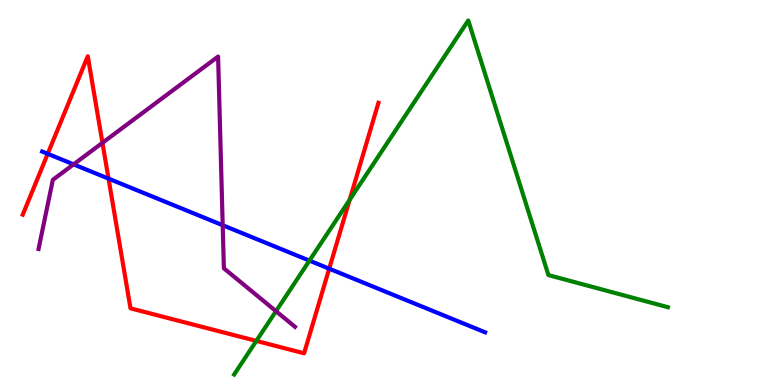[{'lines': ['blue', 'red'], 'intersections': [{'x': 0.616, 'y': 6.0}, {'x': 1.4, 'y': 5.36}, {'x': 4.25, 'y': 3.02}]}, {'lines': ['green', 'red'], 'intersections': [{'x': 3.31, 'y': 1.14}, {'x': 4.51, 'y': 4.81}]}, {'lines': ['purple', 'red'], 'intersections': [{'x': 1.32, 'y': 6.29}]}, {'lines': ['blue', 'green'], 'intersections': [{'x': 3.99, 'y': 3.23}]}, {'lines': ['blue', 'purple'], 'intersections': [{'x': 0.949, 'y': 5.73}, {'x': 2.87, 'y': 4.15}]}, {'lines': ['green', 'purple'], 'intersections': [{'x': 3.56, 'y': 1.92}]}]